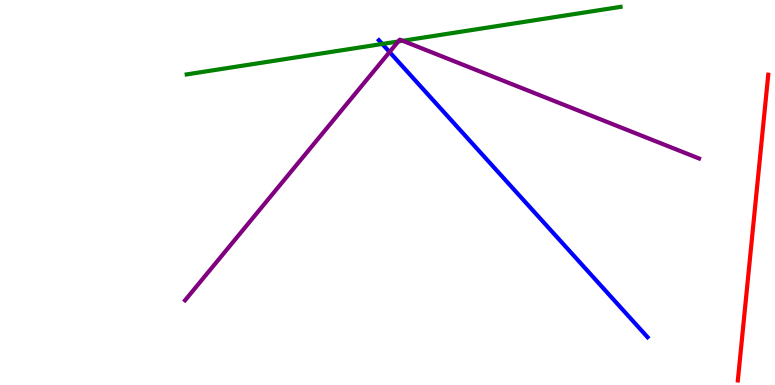[{'lines': ['blue', 'red'], 'intersections': []}, {'lines': ['green', 'red'], 'intersections': []}, {'lines': ['purple', 'red'], 'intersections': []}, {'lines': ['blue', 'green'], 'intersections': [{'x': 4.93, 'y': 8.86}]}, {'lines': ['blue', 'purple'], 'intersections': [{'x': 5.03, 'y': 8.65}]}, {'lines': ['green', 'purple'], 'intersections': [{'x': 5.14, 'y': 8.92}, {'x': 5.2, 'y': 8.94}]}]